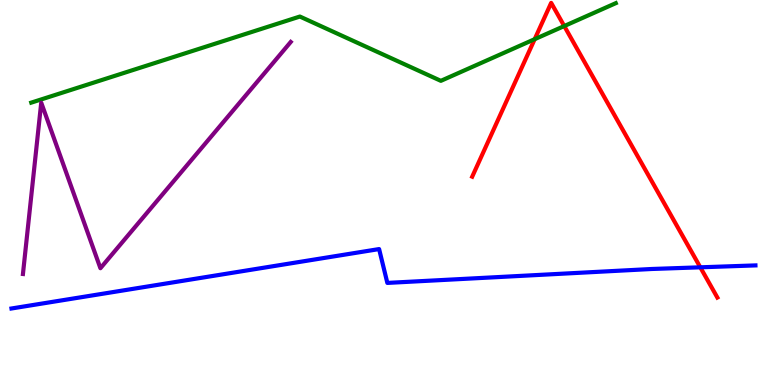[{'lines': ['blue', 'red'], 'intersections': [{'x': 9.04, 'y': 3.06}]}, {'lines': ['green', 'red'], 'intersections': [{'x': 6.9, 'y': 8.98}, {'x': 7.28, 'y': 9.32}]}, {'lines': ['purple', 'red'], 'intersections': []}, {'lines': ['blue', 'green'], 'intersections': []}, {'lines': ['blue', 'purple'], 'intersections': []}, {'lines': ['green', 'purple'], 'intersections': []}]